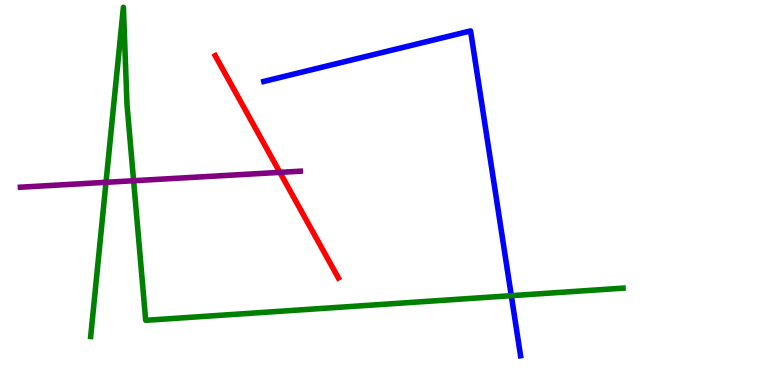[{'lines': ['blue', 'red'], 'intersections': []}, {'lines': ['green', 'red'], 'intersections': []}, {'lines': ['purple', 'red'], 'intersections': [{'x': 3.61, 'y': 5.52}]}, {'lines': ['blue', 'green'], 'intersections': [{'x': 6.6, 'y': 2.32}]}, {'lines': ['blue', 'purple'], 'intersections': []}, {'lines': ['green', 'purple'], 'intersections': [{'x': 1.37, 'y': 5.26}, {'x': 1.72, 'y': 5.31}]}]